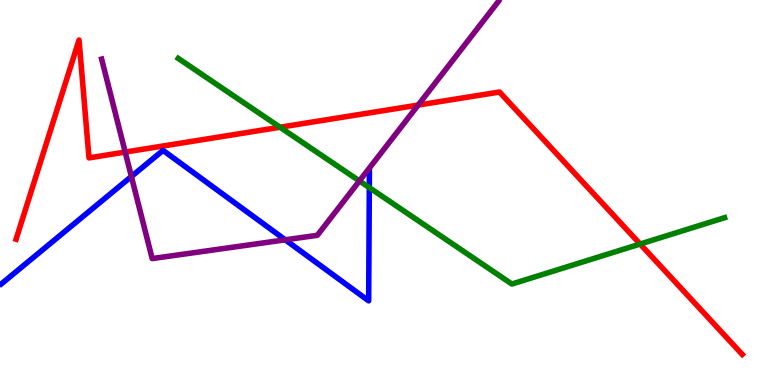[{'lines': ['blue', 'red'], 'intersections': []}, {'lines': ['green', 'red'], 'intersections': [{'x': 3.61, 'y': 6.7}, {'x': 8.26, 'y': 3.66}]}, {'lines': ['purple', 'red'], 'intersections': [{'x': 1.62, 'y': 6.05}, {'x': 5.4, 'y': 7.27}]}, {'lines': ['blue', 'green'], 'intersections': [{'x': 4.77, 'y': 5.13}]}, {'lines': ['blue', 'purple'], 'intersections': [{'x': 1.7, 'y': 5.42}, {'x': 3.68, 'y': 3.77}]}, {'lines': ['green', 'purple'], 'intersections': [{'x': 4.64, 'y': 5.3}]}]